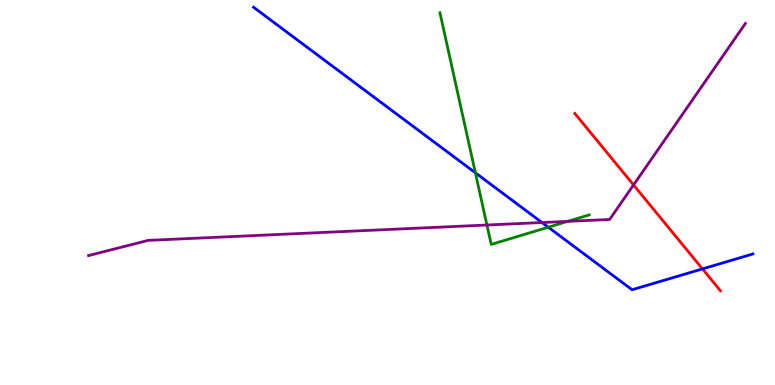[{'lines': ['blue', 'red'], 'intersections': [{'x': 9.06, 'y': 3.02}]}, {'lines': ['green', 'red'], 'intersections': []}, {'lines': ['purple', 'red'], 'intersections': [{'x': 8.18, 'y': 5.2}]}, {'lines': ['blue', 'green'], 'intersections': [{'x': 6.13, 'y': 5.51}, {'x': 7.07, 'y': 4.1}]}, {'lines': ['blue', 'purple'], 'intersections': [{'x': 6.99, 'y': 4.22}]}, {'lines': ['green', 'purple'], 'intersections': [{'x': 6.28, 'y': 4.16}, {'x': 7.33, 'y': 4.25}]}]